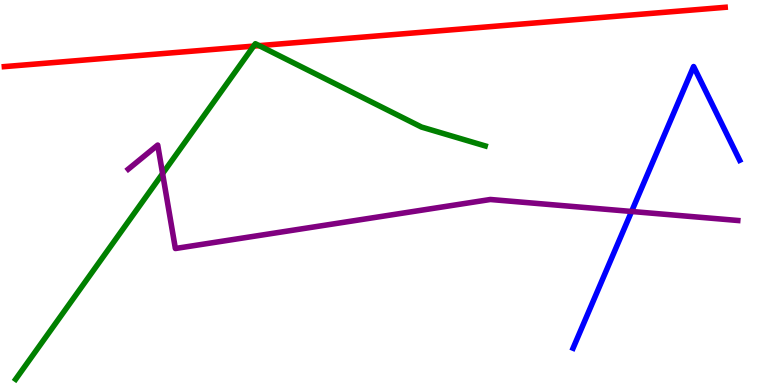[{'lines': ['blue', 'red'], 'intersections': []}, {'lines': ['green', 'red'], 'intersections': [{'x': 3.27, 'y': 8.8}, {'x': 3.34, 'y': 8.81}]}, {'lines': ['purple', 'red'], 'intersections': []}, {'lines': ['blue', 'green'], 'intersections': []}, {'lines': ['blue', 'purple'], 'intersections': [{'x': 8.15, 'y': 4.51}]}, {'lines': ['green', 'purple'], 'intersections': [{'x': 2.1, 'y': 5.49}]}]